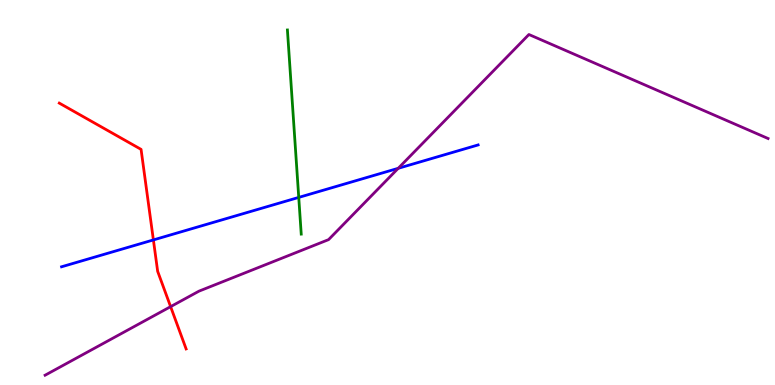[{'lines': ['blue', 'red'], 'intersections': [{'x': 1.98, 'y': 3.77}]}, {'lines': ['green', 'red'], 'intersections': []}, {'lines': ['purple', 'red'], 'intersections': [{'x': 2.2, 'y': 2.04}]}, {'lines': ['blue', 'green'], 'intersections': [{'x': 3.85, 'y': 4.87}]}, {'lines': ['blue', 'purple'], 'intersections': [{'x': 5.14, 'y': 5.63}]}, {'lines': ['green', 'purple'], 'intersections': []}]